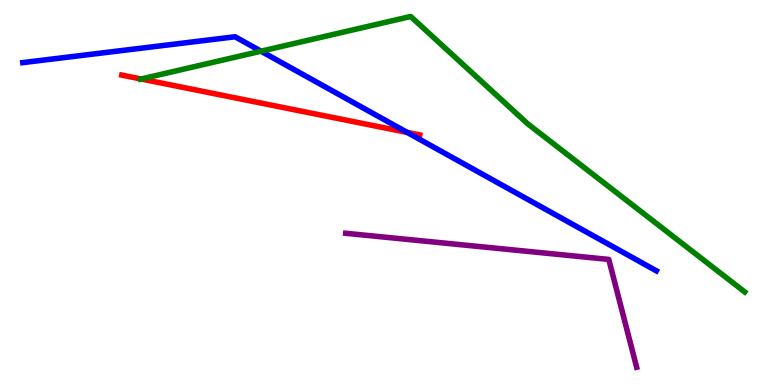[{'lines': ['blue', 'red'], 'intersections': [{'x': 5.25, 'y': 6.56}]}, {'lines': ['green', 'red'], 'intersections': [{'x': 1.82, 'y': 7.95}]}, {'lines': ['purple', 'red'], 'intersections': []}, {'lines': ['blue', 'green'], 'intersections': [{'x': 3.37, 'y': 8.67}]}, {'lines': ['blue', 'purple'], 'intersections': []}, {'lines': ['green', 'purple'], 'intersections': []}]